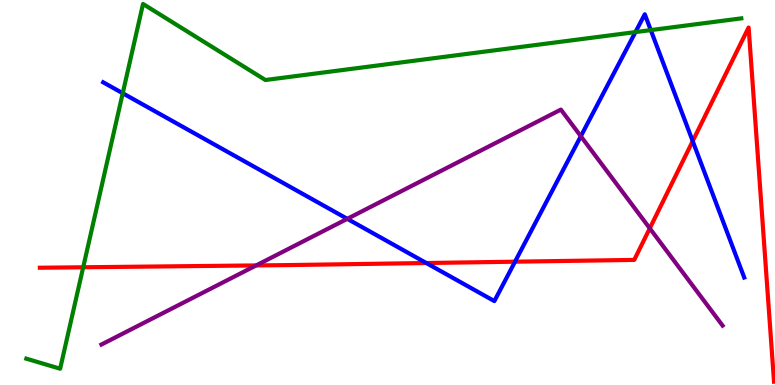[{'lines': ['blue', 'red'], 'intersections': [{'x': 5.5, 'y': 3.17}, {'x': 6.65, 'y': 3.2}, {'x': 8.94, 'y': 6.33}]}, {'lines': ['green', 'red'], 'intersections': [{'x': 1.07, 'y': 3.06}]}, {'lines': ['purple', 'red'], 'intersections': [{'x': 3.31, 'y': 3.11}, {'x': 8.38, 'y': 4.07}]}, {'lines': ['blue', 'green'], 'intersections': [{'x': 1.58, 'y': 7.58}, {'x': 8.2, 'y': 9.17}, {'x': 8.4, 'y': 9.22}]}, {'lines': ['blue', 'purple'], 'intersections': [{'x': 4.48, 'y': 4.32}, {'x': 7.49, 'y': 6.46}]}, {'lines': ['green', 'purple'], 'intersections': []}]